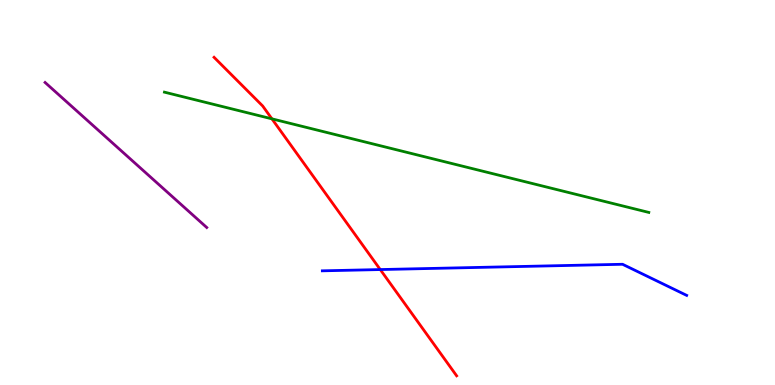[{'lines': ['blue', 'red'], 'intersections': [{'x': 4.91, 'y': 3.0}]}, {'lines': ['green', 'red'], 'intersections': [{'x': 3.51, 'y': 6.91}]}, {'lines': ['purple', 'red'], 'intersections': []}, {'lines': ['blue', 'green'], 'intersections': []}, {'lines': ['blue', 'purple'], 'intersections': []}, {'lines': ['green', 'purple'], 'intersections': []}]